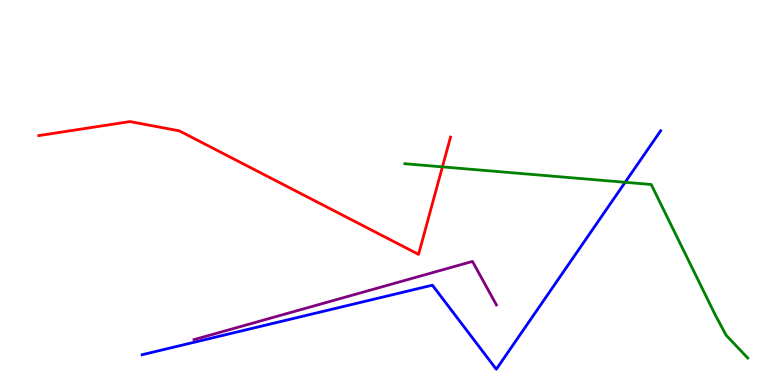[{'lines': ['blue', 'red'], 'intersections': []}, {'lines': ['green', 'red'], 'intersections': [{'x': 5.71, 'y': 5.67}]}, {'lines': ['purple', 'red'], 'intersections': []}, {'lines': ['blue', 'green'], 'intersections': [{'x': 8.07, 'y': 5.27}]}, {'lines': ['blue', 'purple'], 'intersections': []}, {'lines': ['green', 'purple'], 'intersections': []}]